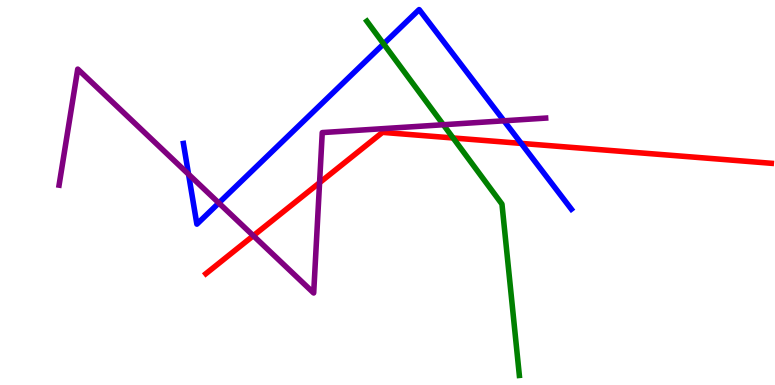[{'lines': ['blue', 'red'], 'intersections': [{'x': 6.73, 'y': 6.28}]}, {'lines': ['green', 'red'], 'intersections': [{'x': 5.85, 'y': 6.42}]}, {'lines': ['purple', 'red'], 'intersections': [{'x': 3.27, 'y': 3.88}, {'x': 4.12, 'y': 5.25}]}, {'lines': ['blue', 'green'], 'intersections': [{'x': 4.95, 'y': 8.86}]}, {'lines': ['blue', 'purple'], 'intersections': [{'x': 2.43, 'y': 5.47}, {'x': 2.82, 'y': 4.73}, {'x': 6.5, 'y': 6.86}]}, {'lines': ['green', 'purple'], 'intersections': [{'x': 5.72, 'y': 6.76}]}]